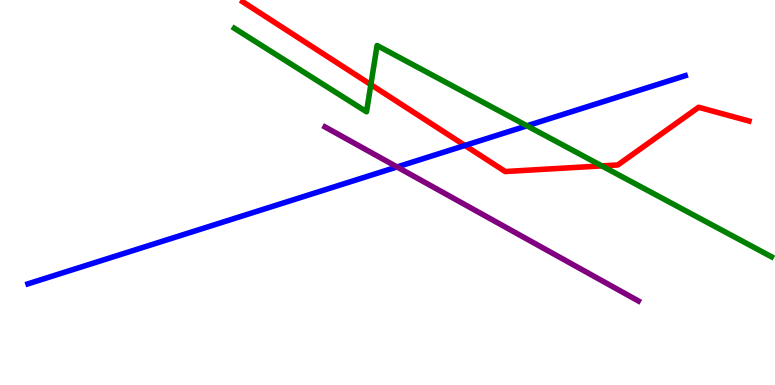[{'lines': ['blue', 'red'], 'intersections': [{'x': 6.0, 'y': 6.22}]}, {'lines': ['green', 'red'], 'intersections': [{'x': 4.79, 'y': 7.8}, {'x': 7.77, 'y': 5.69}]}, {'lines': ['purple', 'red'], 'intersections': []}, {'lines': ['blue', 'green'], 'intersections': [{'x': 6.8, 'y': 6.73}]}, {'lines': ['blue', 'purple'], 'intersections': [{'x': 5.12, 'y': 5.66}]}, {'lines': ['green', 'purple'], 'intersections': []}]